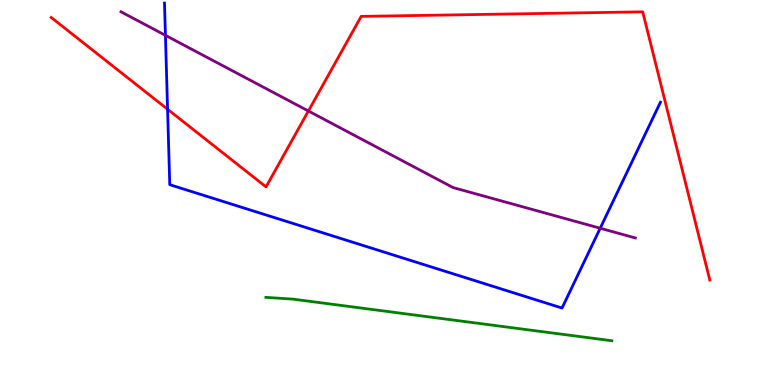[{'lines': ['blue', 'red'], 'intersections': [{'x': 2.16, 'y': 7.16}]}, {'lines': ['green', 'red'], 'intersections': []}, {'lines': ['purple', 'red'], 'intersections': [{'x': 3.98, 'y': 7.12}]}, {'lines': ['blue', 'green'], 'intersections': []}, {'lines': ['blue', 'purple'], 'intersections': [{'x': 2.13, 'y': 9.08}, {'x': 7.74, 'y': 4.07}]}, {'lines': ['green', 'purple'], 'intersections': []}]